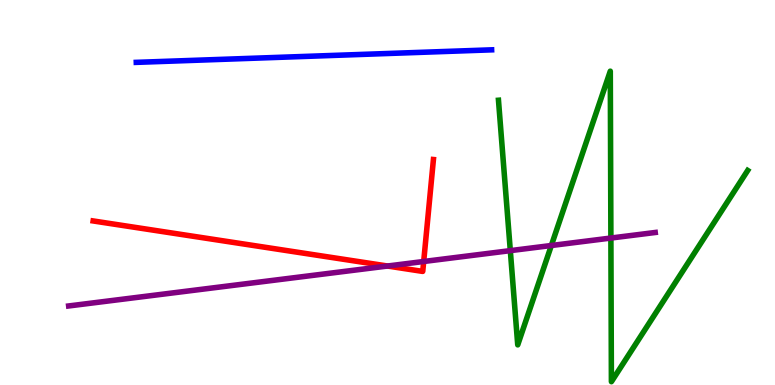[{'lines': ['blue', 'red'], 'intersections': []}, {'lines': ['green', 'red'], 'intersections': []}, {'lines': ['purple', 'red'], 'intersections': [{'x': 5.0, 'y': 3.09}, {'x': 5.47, 'y': 3.21}]}, {'lines': ['blue', 'green'], 'intersections': []}, {'lines': ['blue', 'purple'], 'intersections': []}, {'lines': ['green', 'purple'], 'intersections': [{'x': 6.58, 'y': 3.49}, {'x': 7.11, 'y': 3.62}, {'x': 7.88, 'y': 3.82}]}]